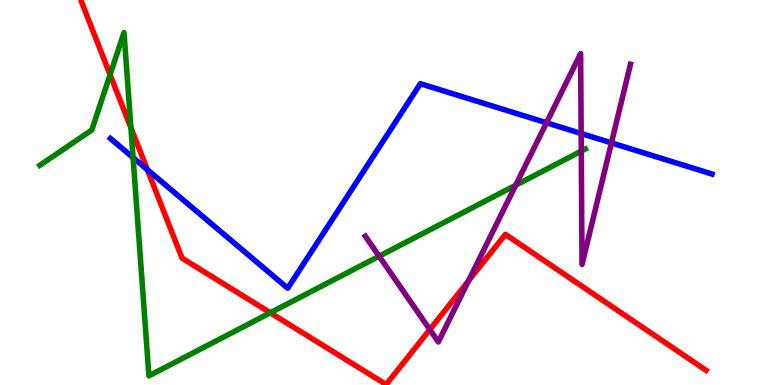[{'lines': ['blue', 'red'], 'intersections': [{'x': 1.9, 'y': 5.59}]}, {'lines': ['green', 'red'], 'intersections': [{'x': 1.42, 'y': 8.06}, {'x': 1.69, 'y': 6.68}, {'x': 3.49, 'y': 1.88}]}, {'lines': ['purple', 'red'], 'intersections': [{'x': 5.55, 'y': 1.44}, {'x': 6.04, 'y': 2.7}]}, {'lines': ['blue', 'green'], 'intersections': [{'x': 1.72, 'y': 5.91}]}, {'lines': ['blue', 'purple'], 'intersections': [{'x': 7.05, 'y': 6.81}, {'x': 7.5, 'y': 6.53}, {'x': 7.89, 'y': 6.29}]}, {'lines': ['green', 'purple'], 'intersections': [{'x': 4.89, 'y': 3.35}, {'x': 6.65, 'y': 5.19}, {'x': 7.5, 'y': 6.07}]}]